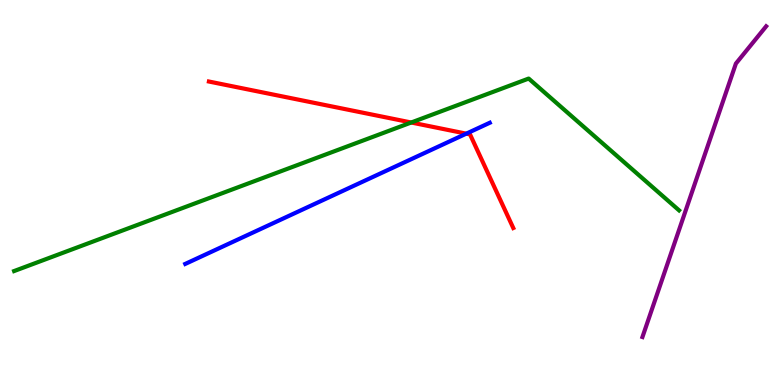[{'lines': ['blue', 'red'], 'intersections': [{'x': 6.02, 'y': 6.53}]}, {'lines': ['green', 'red'], 'intersections': [{'x': 5.31, 'y': 6.82}]}, {'lines': ['purple', 'red'], 'intersections': []}, {'lines': ['blue', 'green'], 'intersections': []}, {'lines': ['blue', 'purple'], 'intersections': []}, {'lines': ['green', 'purple'], 'intersections': []}]